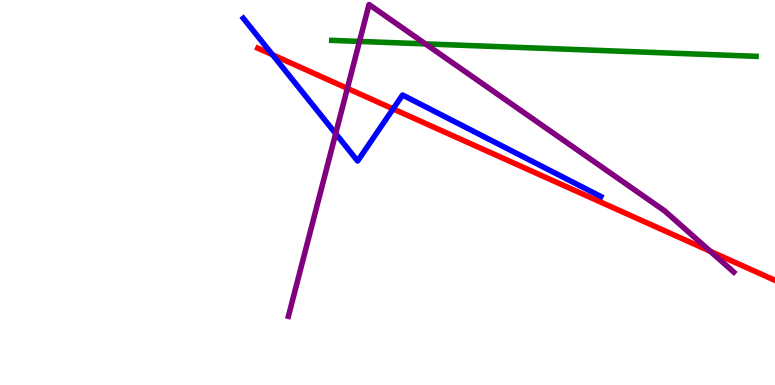[{'lines': ['blue', 'red'], 'intersections': [{'x': 3.52, 'y': 8.58}, {'x': 5.07, 'y': 7.17}]}, {'lines': ['green', 'red'], 'intersections': []}, {'lines': ['purple', 'red'], 'intersections': [{'x': 4.48, 'y': 7.7}, {'x': 9.16, 'y': 3.47}]}, {'lines': ['blue', 'green'], 'intersections': []}, {'lines': ['blue', 'purple'], 'intersections': [{'x': 4.33, 'y': 6.53}]}, {'lines': ['green', 'purple'], 'intersections': [{'x': 4.64, 'y': 8.92}, {'x': 5.49, 'y': 8.86}]}]